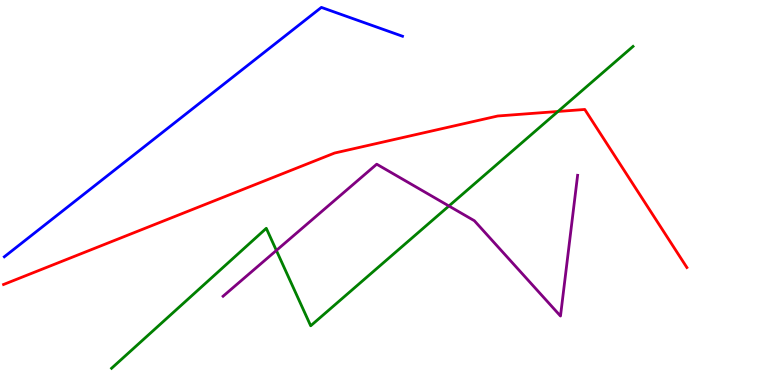[{'lines': ['blue', 'red'], 'intersections': []}, {'lines': ['green', 'red'], 'intersections': [{'x': 7.2, 'y': 7.1}]}, {'lines': ['purple', 'red'], 'intersections': []}, {'lines': ['blue', 'green'], 'intersections': []}, {'lines': ['blue', 'purple'], 'intersections': []}, {'lines': ['green', 'purple'], 'intersections': [{'x': 3.57, 'y': 3.5}, {'x': 5.79, 'y': 4.65}]}]